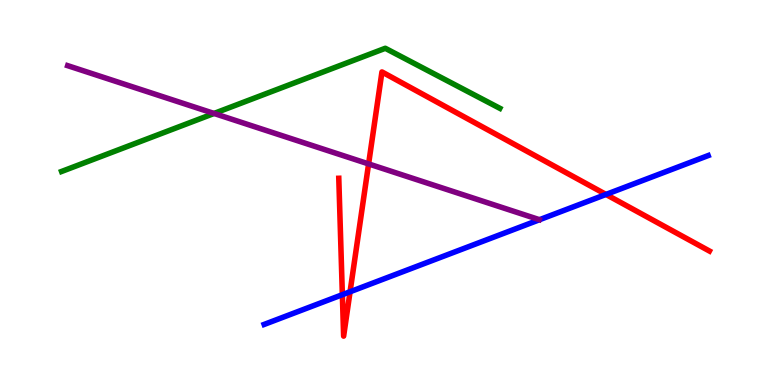[{'lines': ['blue', 'red'], 'intersections': [{'x': 4.42, 'y': 2.35}, {'x': 4.52, 'y': 2.42}, {'x': 7.82, 'y': 4.95}]}, {'lines': ['green', 'red'], 'intersections': []}, {'lines': ['purple', 'red'], 'intersections': [{'x': 4.76, 'y': 5.74}]}, {'lines': ['blue', 'green'], 'intersections': []}, {'lines': ['blue', 'purple'], 'intersections': []}, {'lines': ['green', 'purple'], 'intersections': [{'x': 2.76, 'y': 7.05}]}]